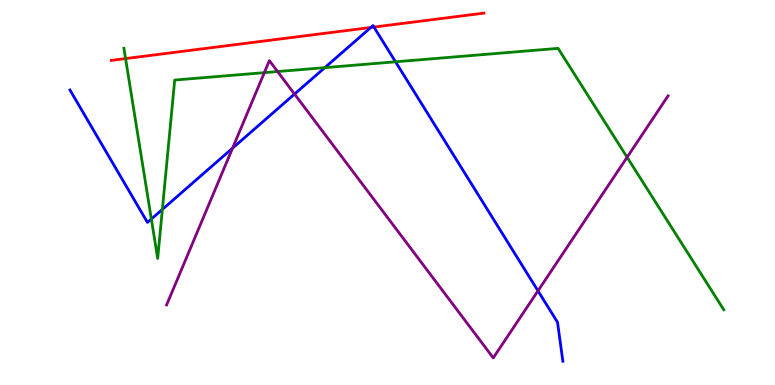[{'lines': ['blue', 'red'], 'intersections': [{'x': 4.79, 'y': 9.29}, {'x': 4.82, 'y': 9.3}]}, {'lines': ['green', 'red'], 'intersections': [{'x': 1.62, 'y': 8.48}]}, {'lines': ['purple', 'red'], 'intersections': []}, {'lines': ['blue', 'green'], 'intersections': [{'x': 1.95, 'y': 4.31}, {'x': 2.1, 'y': 4.56}, {'x': 4.19, 'y': 8.24}, {'x': 5.1, 'y': 8.39}]}, {'lines': ['blue', 'purple'], 'intersections': [{'x': 3.0, 'y': 6.15}, {'x': 3.8, 'y': 7.56}, {'x': 6.94, 'y': 2.45}]}, {'lines': ['green', 'purple'], 'intersections': [{'x': 3.41, 'y': 8.11}, {'x': 3.58, 'y': 8.14}, {'x': 8.09, 'y': 5.92}]}]